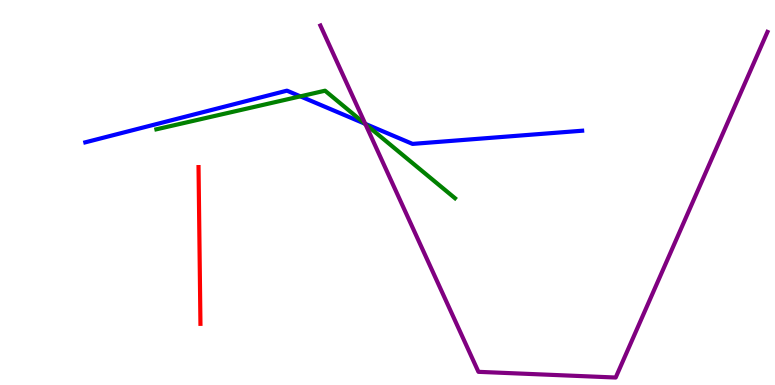[{'lines': ['blue', 'red'], 'intersections': []}, {'lines': ['green', 'red'], 'intersections': []}, {'lines': ['purple', 'red'], 'intersections': []}, {'lines': ['blue', 'green'], 'intersections': [{'x': 3.88, 'y': 7.5}, {'x': 4.71, 'y': 6.79}]}, {'lines': ['blue', 'purple'], 'intersections': [{'x': 4.71, 'y': 6.78}]}, {'lines': ['green', 'purple'], 'intersections': [{'x': 4.71, 'y': 6.78}]}]